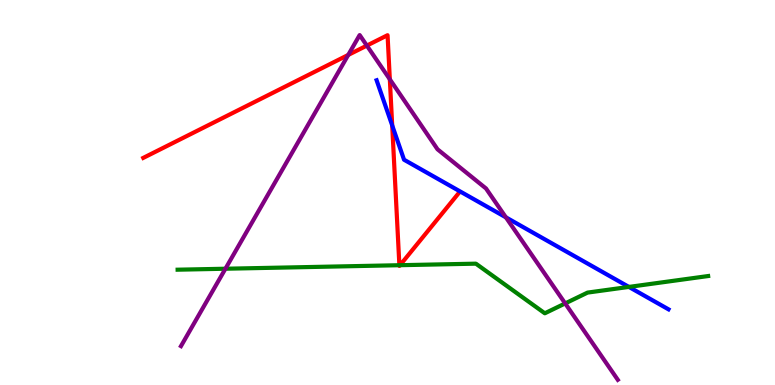[{'lines': ['blue', 'red'], 'intersections': [{'x': 5.06, 'y': 6.74}]}, {'lines': ['green', 'red'], 'intersections': [{'x': 5.15, 'y': 3.11}, {'x': 5.16, 'y': 3.11}]}, {'lines': ['purple', 'red'], 'intersections': [{'x': 4.49, 'y': 8.57}, {'x': 4.73, 'y': 8.82}, {'x': 5.03, 'y': 7.94}]}, {'lines': ['blue', 'green'], 'intersections': [{'x': 8.11, 'y': 2.55}]}, {'lines': ['blue', 'purple'], 'intersections': [{'x': 6.53, 'y': 4.35}]}, {'lines': ['green', 'purple'], 'intersections': [{'x': 2.91, 'y': 3.02}, {'x': 7.29, 'y': 2.12}]}]